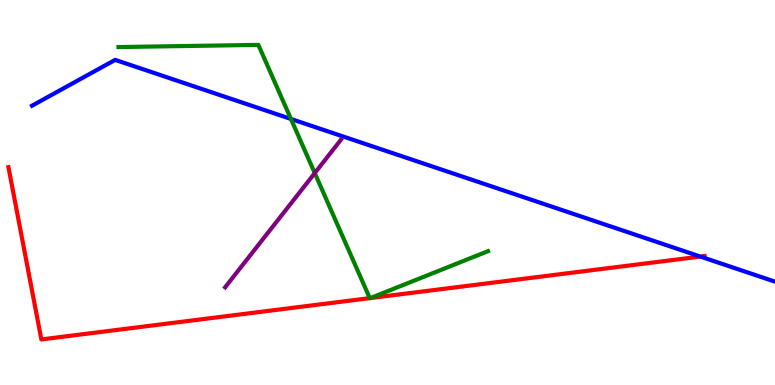[{'lines': ['blue', 'red'], 'intersections': [{'x': 9.04, 'y': 3.34}]}, {'lines': ['green', 'red'], 'intersections': [{'x': 4.77, 'y': 2.26}, {'x': 4.78, 'y': 2.26}]}, {'lines': ['purple', 'red'], 'intersections': []}, {'lines': ['blue', 'green'], 'intersections': [{'x': 3.75, 'y': 6.91}]}, {'lines': ['blue', 'purple'], 'intersections': []}, {'lines': ['green', 'purple'], 'intersections': [{'x': 4.06, 'y': 5.5}]}]